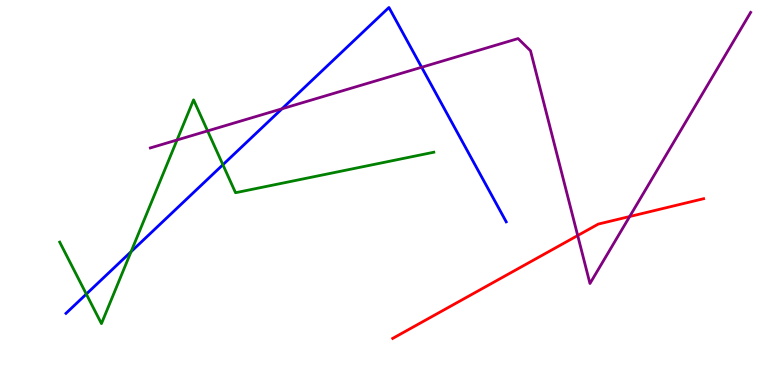[{'lines': ['blue', 'red'], 'intersections': []}, {'lines': ['green', 'red'], 'intersections': []}, {'lines': ['purple', 'red'], 'intersections': [{'x': 7.45, 'y': 3.88}, {'x': 8.12, 'y': 4.38}]}, {'lines': ['blue', 'green'], 'intersections': [{'x': 1.11, 'y': 2.36}, {'x': 1.69, 'y': 3.46}, {'x': 2.88, 'y': 5.72}]}, {'lines': ['blue', 'purple'], 'intersections': [{'x': 3.64, 'y': 7.17}, {'x': 5.44, 'y': 8.25}]}, {'lines': ['green', 'purple'], 'intersections': [{'x': 2.28, 'y': 6.36}, {'x': 2.68, 'y': 6.6}]}]